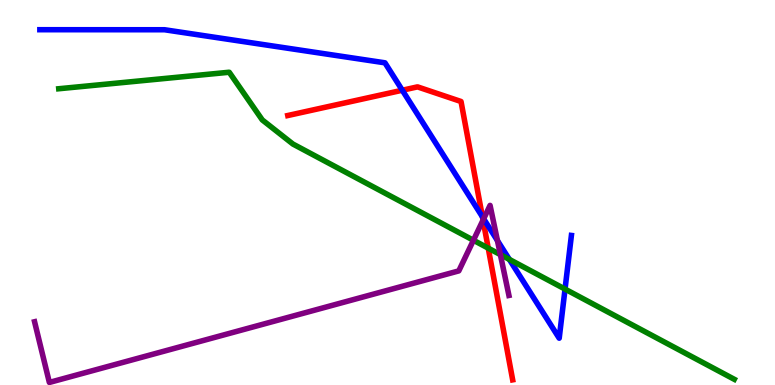[{'lines': ['blue', 'red'], 'intersections': [{'x': 5.19, 'y': 7.66}, {'x': 6.22, 'y': 4.37}]}, {'lines': ['green', 'red'], 'intersections': [{'x': 6.3, 'y': 3.55}]}, {'lines': ['purple', 'red'], 'intersections': [{'x': 6.23, 'y': 4.28}]}, {'lines': ['blue', 'green'], 'intersections': [{'x': 6.57, 'y': 3.26}, {'x': 7.29, 'y': 2.49}]}, {'lines': ['blue', 'purple'], 'intersections': [{'x': 6.24, 'y': 4.32}, {'x': 6.42, 'y': 3.75}]}, {'lines': ['green', 'purple'], 'intersections': [{'x': 6.11, 'y': 3.76}, {'x': 6.46, 'y': 3.39}]}]